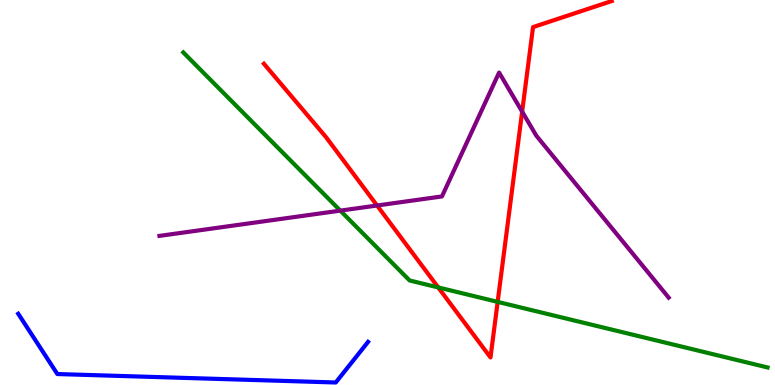[{'lines': ['blue', 'red'], 'intersections': []}, {'lines': ['green', 'red'], 'intersections': [{'x': 5.65, 'y': 2.53}, {'x': 6.42, 'y': 2.16}]}, {'lines': ['purple', 'red'], 'intersections': [{'x': 4.87, 'y': 4.66}, {'x': 6.74, 'y': 7.1}]}, {'lines': ['blue', 'green'], 'intersections': []}, {'lines': ['blue', 'purple'], 'intersections': []}, {'lines': ['green', 'purple'], 'intersections': [{'x': 4.39, 'y': 4.53}]}]